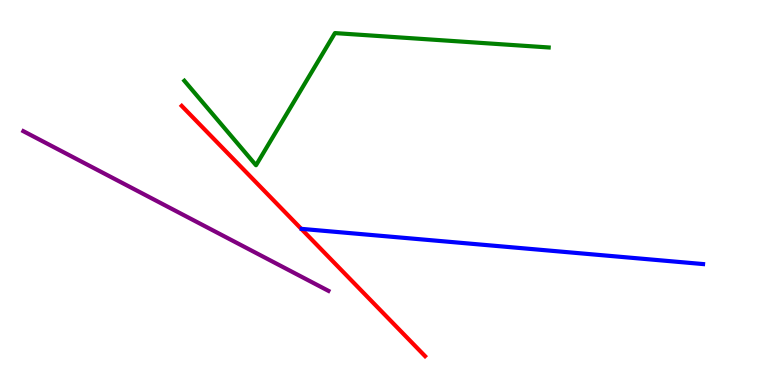[{'lines': ['blue', 'red'], 'intersections': []}, {'lines': ['green', 'red'], 'intersections': []}, {'lines': ['purple', 'red'], 'intersections': []}, {'lines': ['blue', 'green'], 'intersections': []}, {'lines': ['blue', 'purple'], 'intersections': []}, {'lines': ['green', 'purple'], 'intersections': []}]